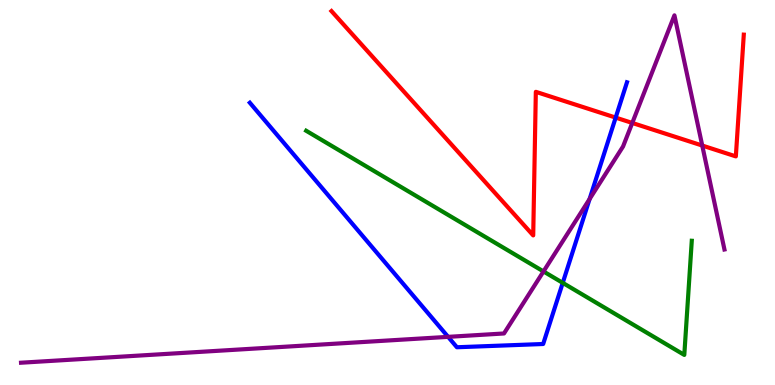[{'lines': ['blue', 'red'], 'intersections': [{'x': 7.94, 'y': 6.95}]}, {'lines': ['green', 'red'], 'intersections': []}, {'lines': ['purple', 'red'], 'intersections': [{'x': 8.16, 'y': 6.81}, {'x': 9.06, 'y': 6.22}]}, {'lines': ['blue', 'green'], 'intersections': [{'x': 7.26, 'y': 2.65}]}, {'lines': ['blue', 'purple'], 'intersections': [{'x': 5.78, 'y': 1.25}, {'x': 7.61, 'y': 4.83}]}, {'lines': ['green', 'purple'], 'intersections': [{'x': 7.01, 'y': 2.95}]}]